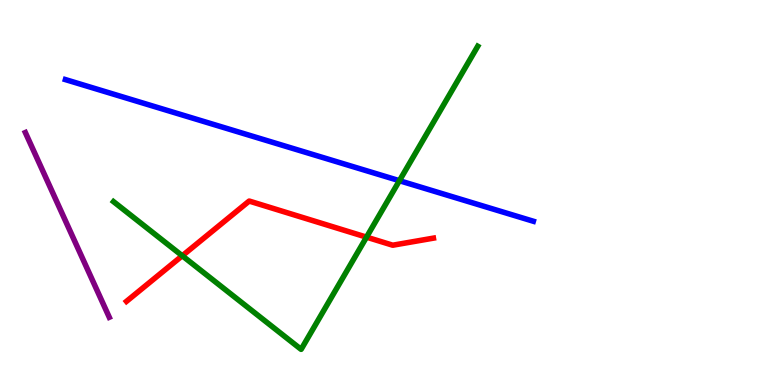[{'lines': ['blue', 'red'], 'intersections': []}, {'lines': ['green', 'red'], 'intersections': [{'x': 2.35, 'y': 3.36}, {'x': 4.73, 'y': 3.84}]}, {'lines': ['purple', 'red'], 'intersections': []}, {'lines': ['blue', 'green'], 'intersections': [{'x': 5.15, 'y': 5.31}]}, {'lines': ['blue', 'purple'], 'intersections': []}, {'lines': ['green', 'purple'], 'intersections': []}]